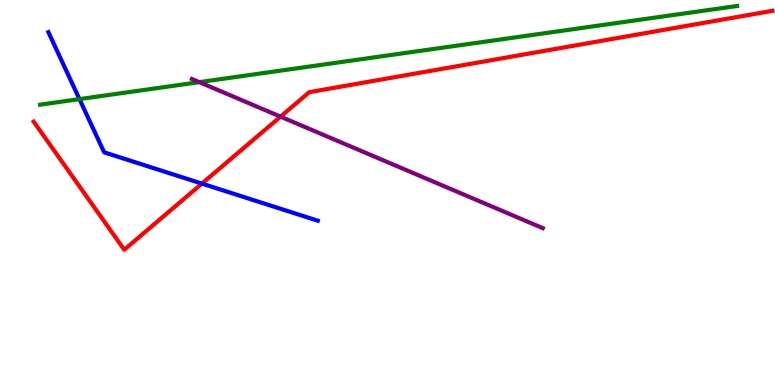[{'lines': ['blue', 'red'], 'intersections': [{'x': 2.61, 'y': 5.23}]}, {'lines': ['green', 'red'], 'intersections': []}, {'lines': ['purple', 'red'], 'intersections': [{'x': 3.62, 'y': 6.97}]}, {'lines': ['blue', 'green'], 'intersections': [{'x': 1.03, 'y': 7.43}]}, {'lines': ['blue', 'purple'], 'intersections': []}, {'lines': ['green', 'purple'], 'intersections': [{'x': 2.57, 'y': 7.87}]}]